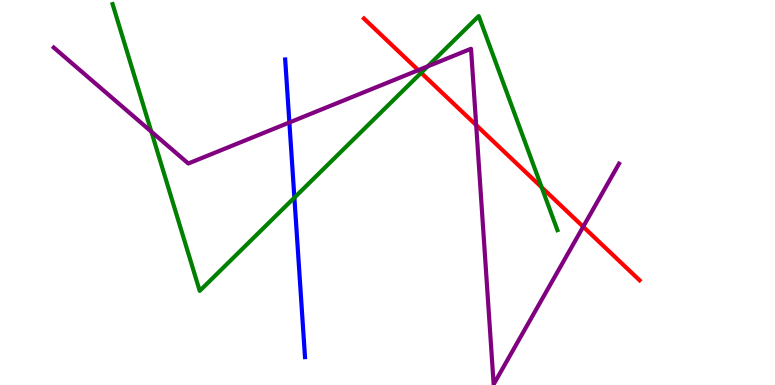[{'lines': ['blue', 'red'], 'intersections': []}, {'lines': ['green', 'red'], 'intersections': [{'x': 5.43, 'y': 8.11}, {'x': 6.99, 'y': 5.14}]}, {'lines': ['purple', 'red'], 'intersections': [{'x': 5.4, 'y': 8.18}, {'x': 6.14, 'y': 6.75}, {'x': 7.53, 'y': 4.11}]}, {'lines': ['blue', 'green'], 'intersections': [{'x': 3.8, 'y': 4.87}]}, {'lines': ['blue', 'purple'], 'intersections': [{'x': 3.73, 'y': 6.82}]}, {'lines': ['green', 'purple'], 'intersections': [{'x': 1.95, 'y': 6.58}, {'x': 5.52, 'y': 8.28}]}]